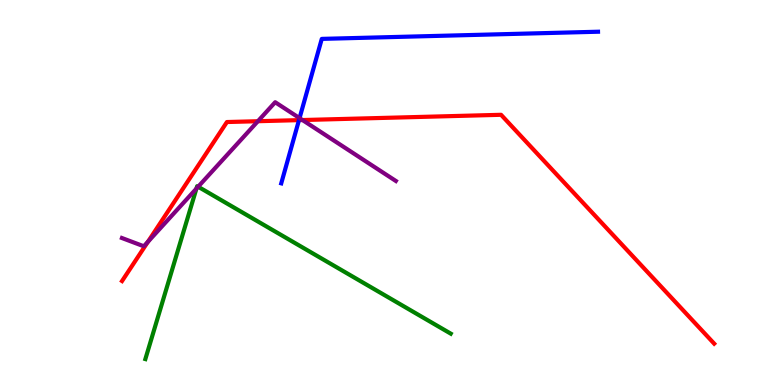[{'lines': ['blue', 'red'], 'intersections': [{'x': 3.86, 'y': 6.88}]}, {'lines': ['green', 'red'], 'intersections': []}, {'lines': ['purple', 'red'], 'intersections': [{'x': 1.91, 'y': 3.72}, {'x': 3.33, 'y': 6.85}, {'x': 3.9, 'y': 6.88}]}, {'lines': ['blue', 'green'], 'intersections': []}, {'lines': ['blue', 'purple'], 'intersections': [{'x': 3.87, 'y': 6.93}]}, {'lines': ['green', 'purple'], 'intersections': [{'x': 2.53, 'y': 5.1}, {'x': 2.56, 'y': 5.15}]}]